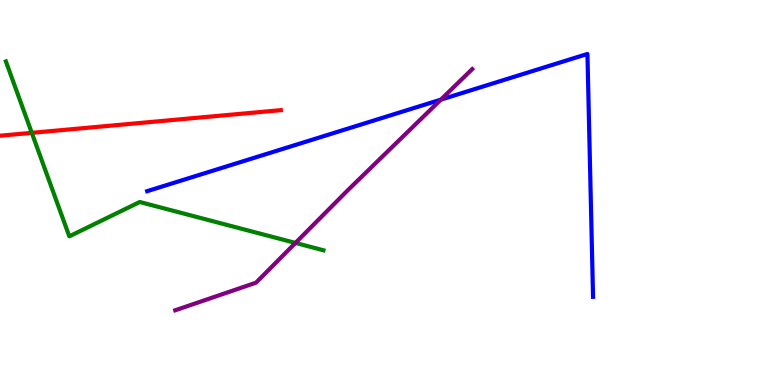[{'lines': ['blue', 'red'], 'intersections': []}, {'lines': ['green', 'red'], 'intersections': [{'x': 0.41, 'y': 6.55}]}, {'lines': ['purple', 'red'], 'intersections': []}, {'lines': ['blue', 'green'], 'intersections': []}, {'lines': ['blue', 'purple'], 'intersections': [{'x': 5.69, 'y': 7.41}]}, {'lines': ['green', 'purple'], 'intersections': [{'x': 3.81, 'y': 3.69}]}]